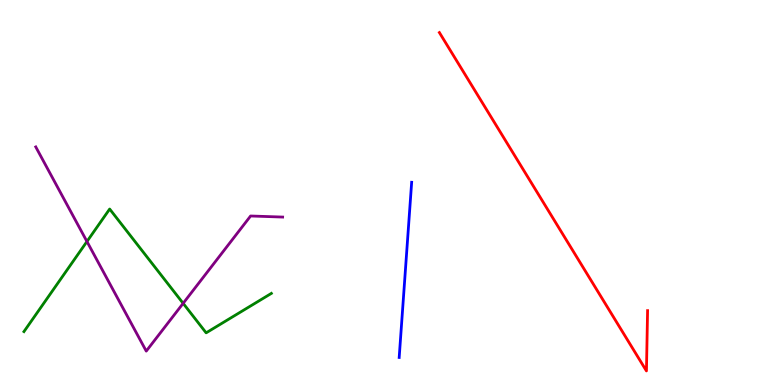[{'lines': ['blue', 'red'], 'intersections': []}, {'lines': ['green', 'red'], 'intersections': []}, {'lines': ['purple', 'red'], 'intersections': []}, {'lines': ['blue', 'green'], 'intersections': []}, {'lines': ['blue', 'purple'], 'intersections': []}, {'lines': ['green', 'purple'], 'intersections': [{'x': 1.12, 'y': 3.73}, {'x': 2.36, 'y': 2.12}]}]